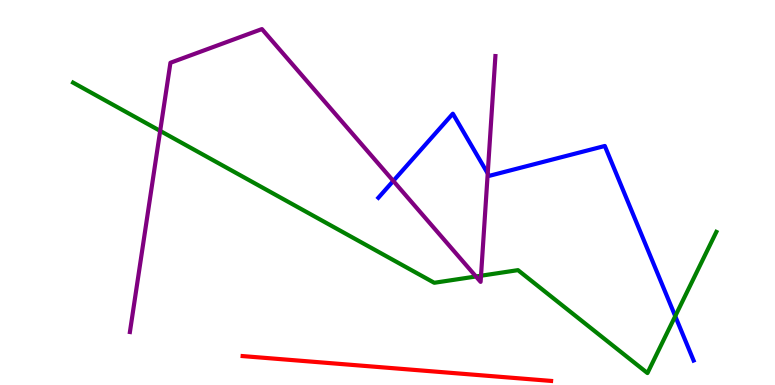[{'lines': ['blue', 'red'], 'intersections': []}, {'lines': ['green', 'red'], 'intersections': []}, {'lines': ['purple', 'red'], 'intersections': []}, {'lines': ['blue', 'green'], 'intersections': [{'x': 8.71, 'y': 1.79}]}, {'lines': ['blue', 'purple'], 'intersections': [{'x': 5.07, 'y': 5.3}, {'x': 6.29, 'y': 5.5}]}, {'lines': ['green', 'purple'], 'intersections': [{'x': 2.07, 'y': 6.6}, {'x': 6.14, 'y': 2.82}, {'x': 6.21, 'y': 2.84}]}]